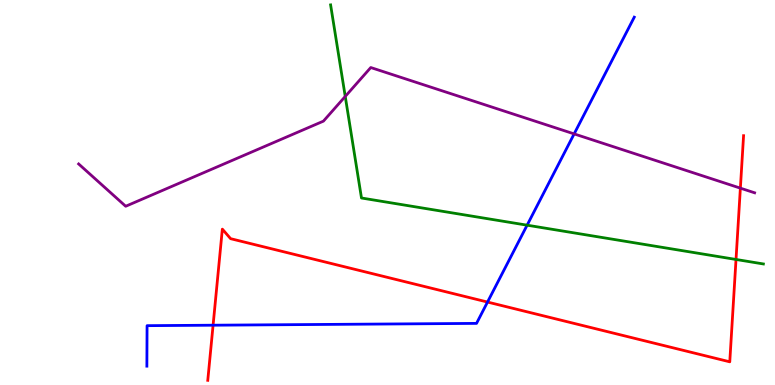[{'lines': ['blue', 'red'], 'intersections': [{'x': 2.75, 'y': 1.55}, {'x': 6.29, 'y': 2.15}]}, {'lines': ['green', 'red'], 'intersections': [{'x': 9.5, 'y': 3.26}]}, {'lines': ['purple', 'red'], 'intersections': [{'x': 9.55, 'y': 5.11}]}, {'lines': ['blue', 'green'], 'intersections': [{'x': 6.8, 'y': 4.15}]}, {'lines': ['blue', 'purple'], 'intersections': [{'x': 7.41, 'y': 6.52}]}, {'lines': ['green', 'purple'], 'intersections': [{'x': 4.45, 'y': 7.5}]}]